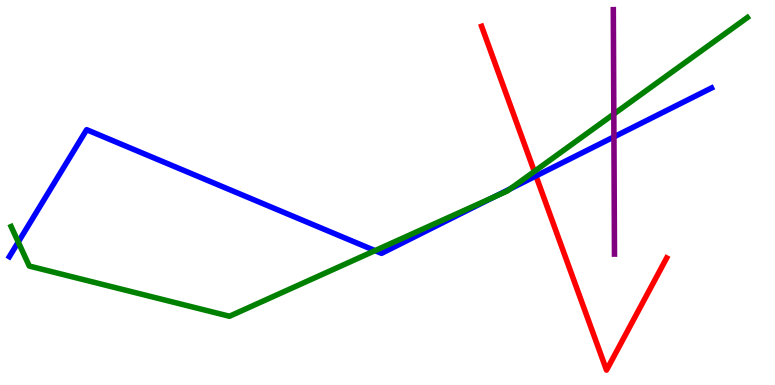[{'lines': ['blue', 'red'], 'intersections': [{'x': 6.92, 'y': 5.43}]}, {'lines': ['green', 'red'], 'intersections': [{'x': 6.89, 'y': 5.55}]}, {'lines': ['purple', 'red'], 'intersections': []}, {'lines': ['blue', 'green'], 'intersections': [{'x': 0.236, 'y': 3.71}, {'x': 4.84, 'y': 3.49}, {'x': 6.37, 'y': 4.88}, {'x': 6.58, 'y': 5.1}]}, {'lines': ['blue', 'purple'], 'intersections': [{'x': 7.92, 'y': 6.44}]}, {'lines': ['green', 'purple'], 'intersections': [{'x': 7.92, 'y': 7.04}]}]